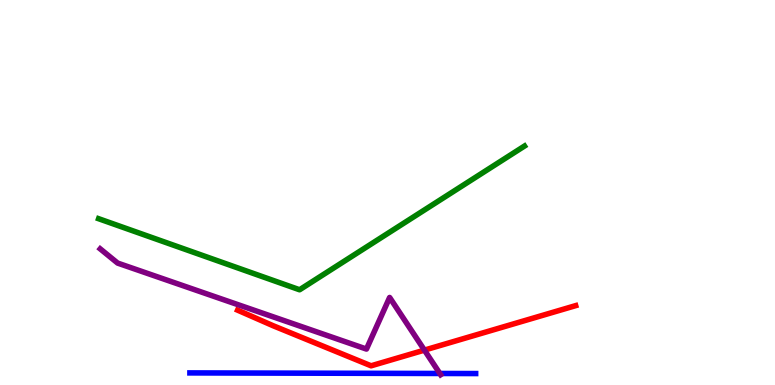[{'lines': ['blue', 'red'], 'intersections': []}, {'lines': ['green', 'red'], 'intersections': []}, {'lines': ['purple', 'red'], 'intersections': [{'x': 5.48, 'y': 0.906}]}, {'lines': ['blue', 'green'], 'intersections': []}, {'lines': ['blue', 'purple'], 'intersections': [{'x': 5.68, 'y': 0.299}]}, {'lines': ['green', 'purple'], 'intersections': []}]